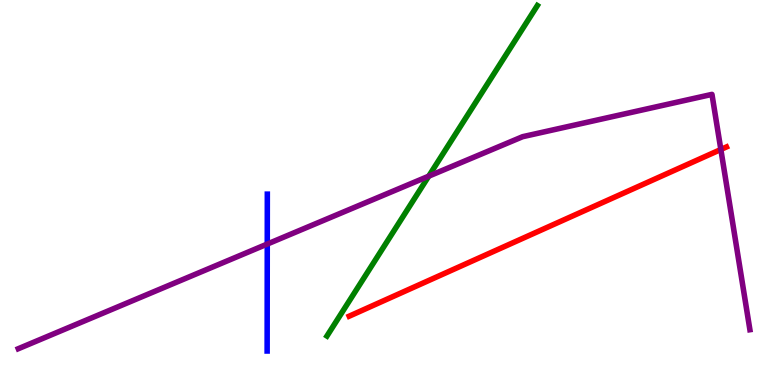[{'lines': ['blue', 'red'], 'intersections': []}, {'lines': ['green', 'red'], 'intersections': []}, {'lines': ['purple', 'red'], 'intersections': [{'x': 9.3, 'y': 6.12}]}, {'lines': ['blue', 'green'], 'intersections': []}, {'lines': ['blue', 'purple'], 'intersections': [{'x': 3.45, 'y': 3.66}]}, {'lines': ['green', 'purple'], 'intersections': [{'x': 5.53, 'y': 5.42}]}]